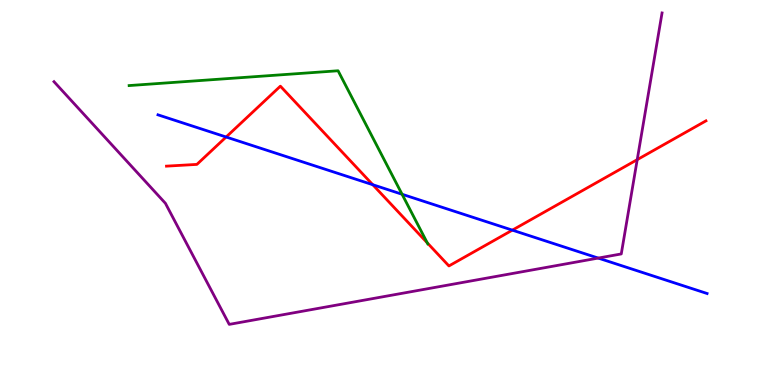[{'lines': ['blue', 'red'], 'intersections': [{'x': 2.92, 'y': 6.44}, {'x': 4.81, 'y': 5.2}, {'x': 6.61, 'y': 4.02}]}, {'lines': ['green', 'red'], 'intersections': [{'x': 5.51, 'y': 3.69}]}, {'lines': ['purple', 'red'], 'intersections': [{'x': 8.22, 'y': 5.85}]}, {'lines': ['blue', 'green'], 'intersections': [{'x': 5.19, 'y': 4.95}]}, {'lines': ['blue', 'purple'], 'intersections': [{'x': 7.72, 'y': 3.3}]}, {'lines': ['green', 'purple'], 'intersections': []}]